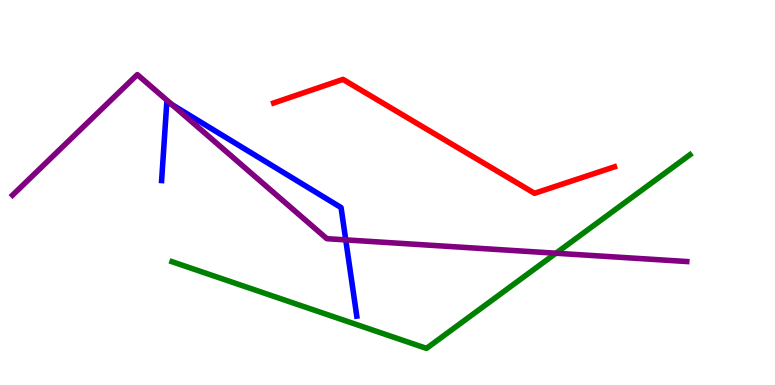[{'lines': ['blue', 'red'], 'intersections': []}, {'lines': ['green', 'red'], 'intersections': []}, {'lines': ['purple', 'red'], 'intersections': []}, {'lines': ['blue', 'green'], 'intersections': []}, {'lines': ['blue', 'purple'], 'intersections': [{'x': 2.22, 'y': 7.28}, {'x': 4.46, 'y': 3.77}]}, {'lines': ['green', 'purple'], 'intersections': [{'x': 7.17, 'y': 3.42}]}]